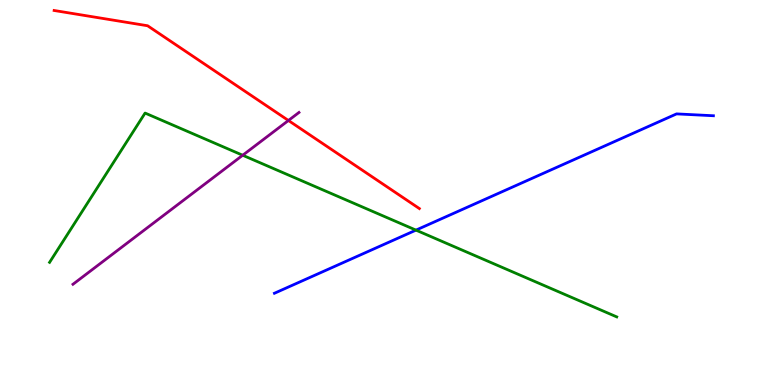[{'lines': ['blue', 'red'], 'intersections': []}, {'lines': ['green', 'red'], 'intersections': []}, {'lines': ['purple', 'red'], 'intersections': [{'x': 3.72, 'y': 6.87}]}, {'lines': ['blue', 'green'], 'intersections': [{'x': 5.37, 'y': 4.02}]}, {'lines': ['blue', 'purple'], 'intersections': []}, {'lines': ['green', 'purple'], 'intersections': [{'x': 3.13, 'y': 5.97}]}]